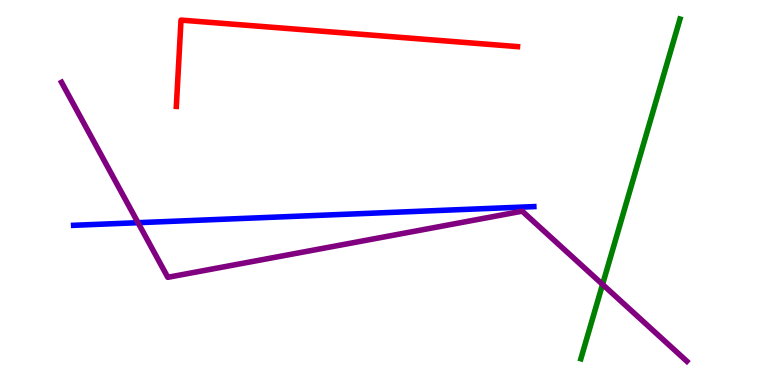[{'lines': ['blue', 'red'], 'intersections': []}, {'lines': ['green', 'red'], 'intersections': []}, {'lines': ['purple', 'red'], 'intersections': []}, {'lines': ['blue', 'green'], 'intersections': []}, {'lines': ['blue', 'purple'], 'intersections': [{'x': 1.78, 'y': 4.22}]}, {'lines': ['green', 'purple'], 'intersections': [{'x': 7.77, 'y': 2.61}]}]